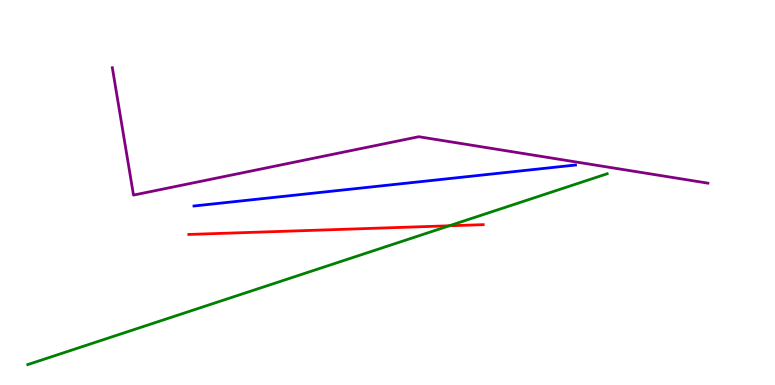[{'lines': ['blue', 'red'], 'intersections': []}, {'lines': ['green', 'red'], 'intersections': [{'x': 5.8, 'y': 4.14}]}, {'lines': ['purple', 'red'], 'intersections': []}, {'lines': ['blue', 'green'], 'intersections': []}, {'lines': ['blue', 'purple'], 'intersections': []}, {'lines': ['green', 'purple'], 'intersections': []}]